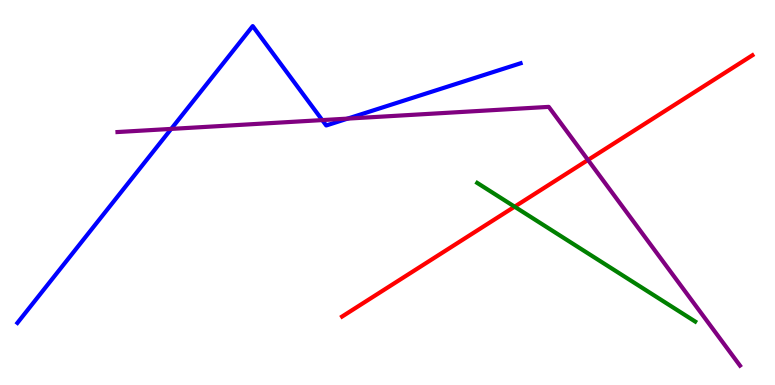[{'lines': ['blue', 'red'], 'intersections': []}, {'lines': ['green', 'red'], 'intersections': [{'x': 6.64, 'y': 4.63}]}, {'lines': ['purple', 'red'], 'intersections': [{'x': 7.59, 'y': 5.85}]}, {'lines': ['blue', 'green'], 'intersections': []}, {'lines': ['blue', 'purple'], 'intersections': [{'x': 2.21, 'y': 6.65}, {'x': 4.16, 'y': 6.88}, {'x': 4.49, 'y': 6.92}]}, {'lines': ['green', 'purple'], 'intersections': []}]